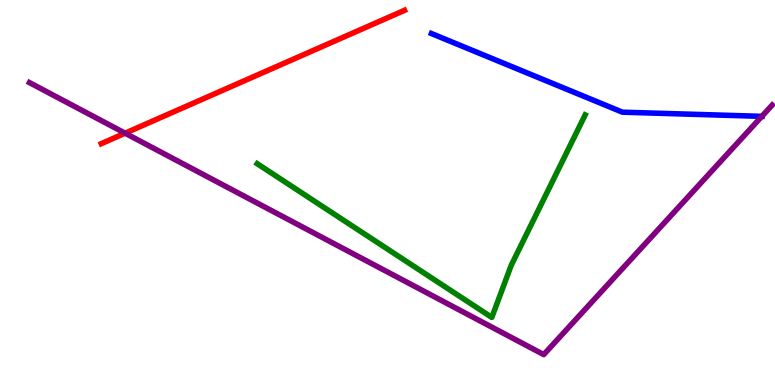[{'lines': ['blue', 'red'], 'intersections': []}, {'lines': ['green', 'red'], 'intersections': []}, {'lines': ['purple', 'red'], 'intersections': [{'x': 1.61, 'y': 6.54}]}, {'lines': ['blue', 'green'], 'intersections': []}, {'lines': ['blue', 'purple'], 'intersections': [{'x': 9.83, 'y': 6.98}]}, {'lines': ['green', 'purple'], 'intersections': []}]